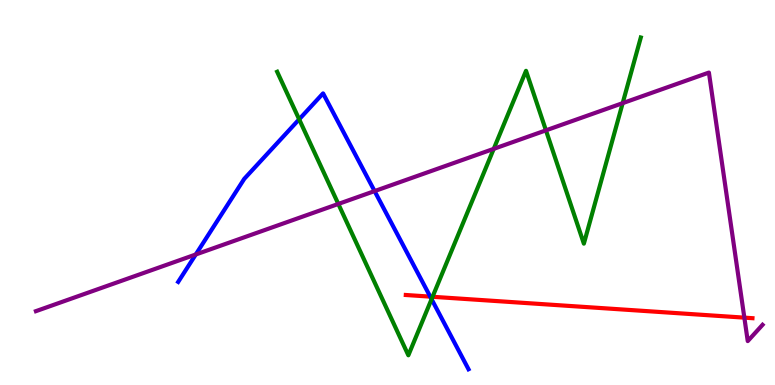[{'lines': ['blue', 'red'], 'intersections': [{'x': 5.55, 'y': 2.3}]}, {'lines': ['green', 'red'], 'intersections': [{'x': 5.58, 'y': 2.29}]}, {'lines': ['purple', 'red'], 'intersections': [{'x': 9.6, 'y': 1.75}]}, {'lines': ['blue', 'green'], 'intersections': [{'x': 3.86, 'y': 6.9}, {'x': 5.57, 'y': 2.23}]}, {'lines': ['blue', 'purple'], 'intersections': [{'x': 2.53, 'y': 3.39}, {'x': 4.83, 'y': 5.04}]}, {'lines': ['green', 'purple'], 'intersections': [{'x': 4.37, 'y': 4.7}, {'x': 6.37, 'y': 6.13}, {'x': 7.04, 'y': 6.61}, {'x': 8.03, 'y': 7.32}]}]